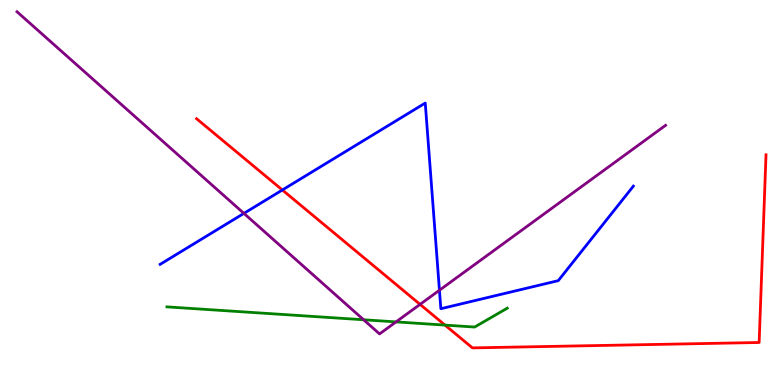[{'lines': ['blue', 'red'], 'intersections': [{'x': 3.64, 'y': 5.07}]}, {'lines': ['green', 'red'], 'intersections': [{'x': 5.74, 'y': 1.56}]}, {'lines': ['purple', 'red'], 'intersections': [{'x': 5.42, 'y': 2.09}]}, {'lines': ['blue', 'green'], 'intersections': []}, {'lines': ['blue', 'purple'], 'intersections': [{'x': 3.15, 'y': 4.46}, {'x': 5.67, 'y': 2.46}]}, {'lines': ['green', 'purple'], 'intersections': [{'x': 4.69, 'y': 1.69}, {'x': 5.11, 'y': 1.64}]}]